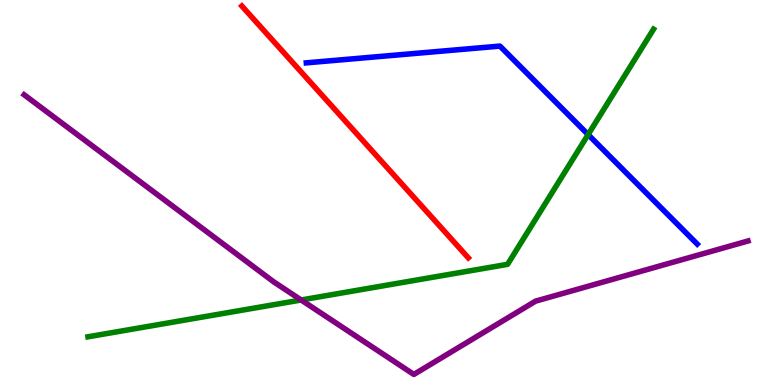[{'lines': ['blue', 'red'], 'intersections': []}, {'lines': ['green', 'red'], 'intersections': []}, {'lines': ['purple', 'red'], 'intersections': []}, {'lines': ['blue', 'green'], 'intersections': [{'x': 7.59, 'y': 6.5}]}, {'lines': ['blue', 'purple'], 'intersections': []}, {'lines': ['green', 'purple'], 'intersections': [{'x': 3.89, 'y': 2.21}]}]